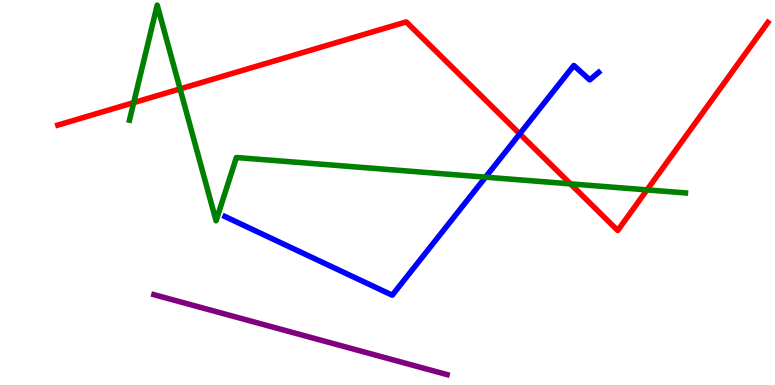[{'lines': ['blue', 'red'], 'intersections': [{'x': 6.71, 'y': 6.52}]}, {'lines': ['green', 'red'], 'intersections': [{'x': 1.73, 'y': 7.33}, {'x': 2.32, 'y': 7.69}, {'x': 7.36, 'y': 5.22}, {'x': 8.35, 'y': 5.07}]}, {'lines': ['purple', 'red'], 'intersections': []}, {'lines': ['blue', 'green'], 'intersections': [{'x': 6.26, 'y': 5.4}]}, {'lines': ['blue', 'purple'], 'intersections': []}, {'lines': ['green', 'purple'], 'intersections': []}]